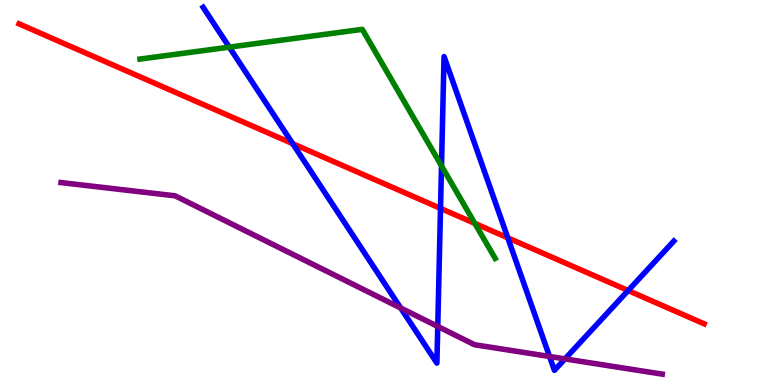[{'lines': ['blue', 'red'], 'intersections': [{'x': 3.78, 'y': 6.27}, {'x': 5.68, 'y': 4.59}, {'x': 6.55, 'y': 3.82}, {'x': 8.11, 'y': 2.45}]}, {'lines': ['green', 'red'], 'intersections': [{'x': 6.13, 'y': 4.2}]}, {'lines': ['purple', 'red'], 'intersections': []}, {'lines': ['blue', 'green'], 'intersections': [{'x': 2.96, 'y': 8.78}, {'x': 5.7, 'y': 5.69}]}, {'lines': ['blue', 'purple'], 'intersections': [{'x': 5.17, 'y': 2.0}, {'x': 5.65, 'y': 1.52}, {'x': 7.09, 'y': 0.741}, {'x': 7.29, 'y': 0.678}]}, {'lines': ['green', 'purple'], 'intersections': []}]